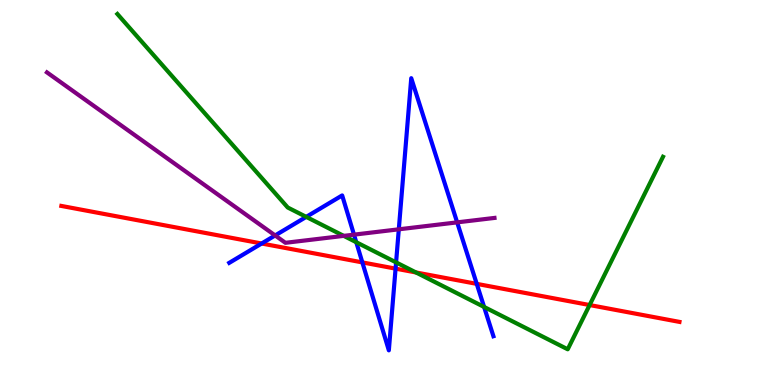[{'lines': ['blue', 'red'], 'intersections': [{'x': 3.38, 'y': 3.68}, {'x': 4.68, 'y': 3.18}, {'x': 5.1, 'y': 3.02}, {'x': 6.15, 'y': 2.63}]}, {'lines': ['green', 'red'], 'intersections': [{'x': 5.37, 'y': 2.92}, {'x': 7.61, 'y': 2.08}]}, {'lines': ['purple', 'red'], 'intersections': []}, {'lines': ['blue', 'green'], 'intersections': [{'x': 3.95, 'y': 4.37}, {'x': 4.6, 'y': 3.71}, {'x': 5.11, 'y': 3.18}, {'x': 6.25, 'y': 2.03}]}, {'lines': ['blue', 'purple'], 'intersections': [{'x': 3.55, 'y': 3.88}, {'x': 4.57, 'y': 3.91}, {'x': 5.15, 'y': 4.04}, {'x': 5.9, 'y': 4.22}]}, {'lines': ['green', 'purple'], 'intersections': [{'x': 4.44, 'y': 3.87}]}]